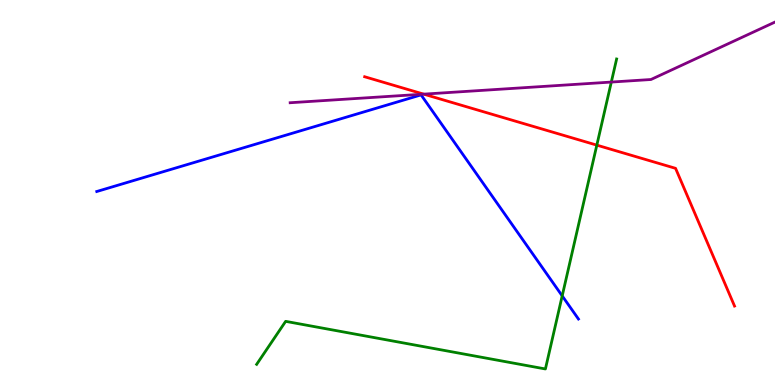[{'lines': ['blue', 'red'], 'intersections': []}, {'lines': ['green', 'red'], 'intersections': [{'x': 7.7, 'y': 6.23}]}, {'lines': ['purple', 'red'], 'intersections': [{'x': 5.47, 'y': 7.55}]}, {'lines': ['blue', 'green'], 'intersections': [{'x': 7.25, 'y': 2.31}]}, {'lines': ['blue', 'purple'], 'intersections': []}, {'lines': ['green', 'purple'], 'intersections': [{'x': 7.89, 'y': 7.87}]}]